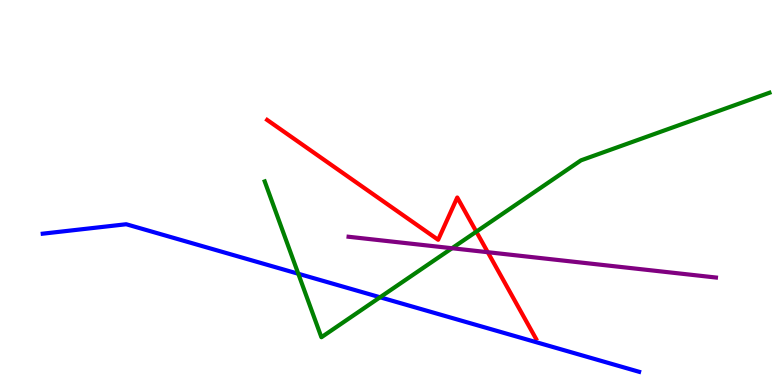[{'lines': ['blue', 'red'], 'intersections': []}, {'lines': ['green', 'red'], 'intersections': [{'x': 6.15, 'y': 3.98}]}, {'lines': ['purple', 'red'], 'intersections': [{'x': 6.29, 'y': 3.45}]}, {'lines': ['blue', 'green'], 'intersections': [{'x': 3.85, 'y': 2.89}, {'x': 4.9, 'y': 2.28}]}, {'lines': ['blue', 'purple'], 'intersections': []}, {'lines': ['green', 'purple'], 'intersections': [{'x': 5.83, 'y': 3.55}]}]